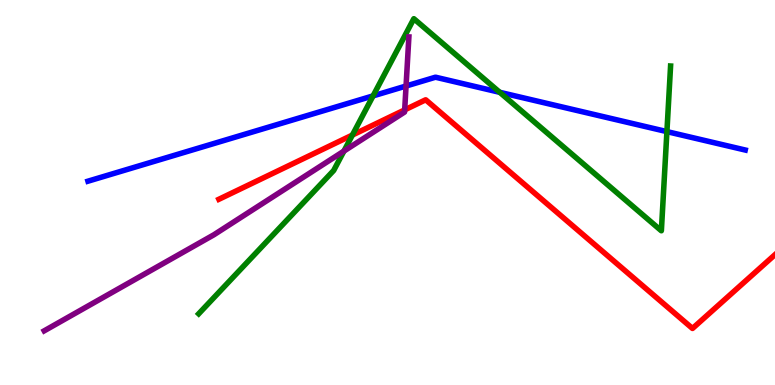[{'lines': ['blue', 'red'], 'intersections': []}, {'lines': ['green', 'red'], 'intersections': [{'x': 4.55, 'y': 6.49}]}, {'lines': ['purple', 'red'], 'intersections': [{'x': 5.22, 'y': 7.15}]}, {'lines': ['blue', 'green'], 'intersections': [{'x': 4.81, 'y': 7.51}, {'x': 6.45, 'y': 7.6}, {'x': 8.61, 'y': 6.58}]}, {'lines': ['blue', 'purple'], 'intersections': [{'x': 5.24, 'y': 7.77}]}, {'lines': ['green', 'purple'], 'intersections': [{'x': 4.44, 'y': 6.08}]}]